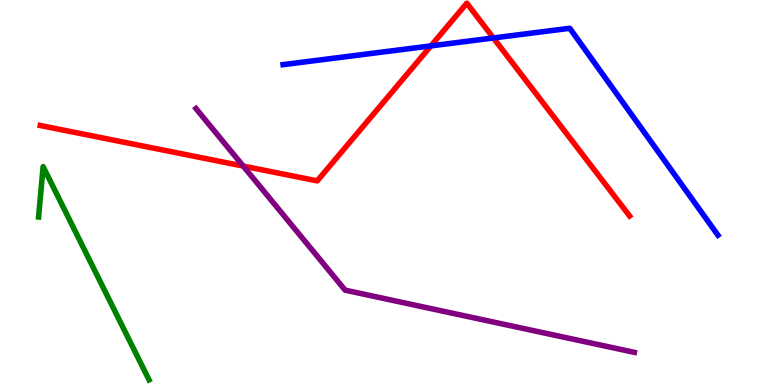[{'lines': ['blue', 'red'], 'intersections': [{'x': 5.56, 'y': 8.81}, {'x': 6.37, 'y': 9.01}]}, {'lines': ['green', 'red'], 'intersections': []}, {'lines': ['purple', 'red'], 'intersections': [{'x': 3.14, 'y': 5.69}]}, {'lines': ['blue', 'green'], 'intersections': []}, {'lines': ['blue', 'purple'], 'intersections': []}, {'lines': ['green', 'purple'], 'intersections': []}]